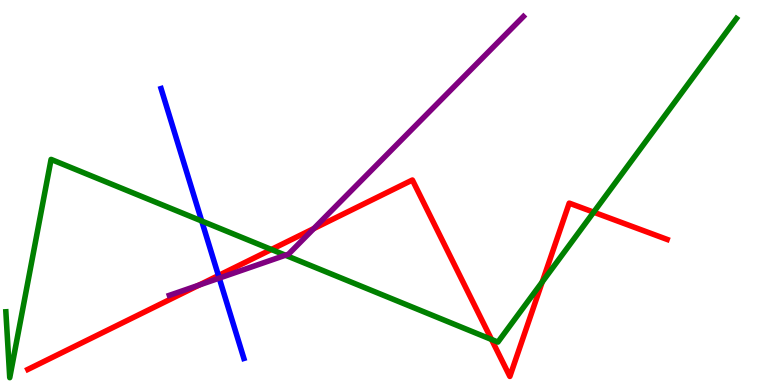[{'lines': ['blue', 'red'], 'intersections': [{'x': 2.82, 'y': 2.84}]}, {'lines': ['green', 'red'], 'intersections': [{'x': 3.5, 'y': 3.52}, {'x': 6.34, 'y': 1.18}, {'x': 7.0, 'y': 2.68}, {'x': 7.66, 'y': 4.49}]}, {'lines': ['purple', 'red'], 'intersections': [{'x': 2.57, 'y': 2.6}, {'x': 4.05, 'y': 4.06}]}, {'lines': ['blue', 'green'], 'intersections': [{'x': 2.6, 'y': 4.26}]}, {'lines': ['blue', 'purple'], 'intersections': [{'x': 2.83, 'y': 2.78}]}, {'lines': ['green', 'purple'], 'intersections': [{'x': 3.68, 'y': 3.37}]}]